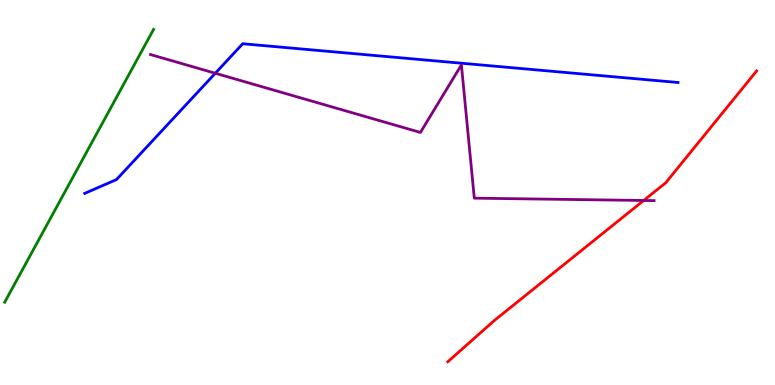[{'lines': ['blue', 'red'], 'intersections': []}, {'lines': ['green', 'red'], 'intersections': []}, {'lines': ['purple', 'red'], 'intersections': [{'x': 8.31, 'y': 4.79}]}, {'lines': ['blue', 'green'], 'intersections': []}, {'lines': ['blue', 'purple'], 'intersections': [{'x': 2.78, 'y': 8.1}]}, {'lines': ['green', 'purple'], 'intersections': []}]